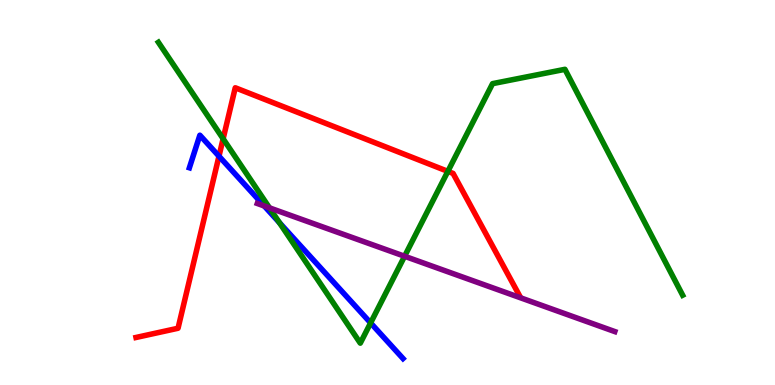[{'lines': ['blue', 'red'], 'intersections': [{'x': 2.83, 'y': 5.94}]}, {'lines': ['green', 'red'], 'intersections': [{'x': 2.88, 'y': 6.4}, {'x': 5.78, 'y': 5.55}]}, {'lines': ['purple', 'red'], 'intersections': []}, {'lines': ['blue', 'green'], 'intersections': [{'x': 3.61, 'y': 4.22}, {'x': 4.78, 'y': 1.61}]}, {'lines': ['blue', 'purple'], 'intersections': [{'x': 3.41, 'y': 4.65}]}, {'lines': ['green', 'purple'], 'intersections': [{'x': 3.48, 'y': 4.6}, {'x': 5.22, 'y': 3.34}]}]